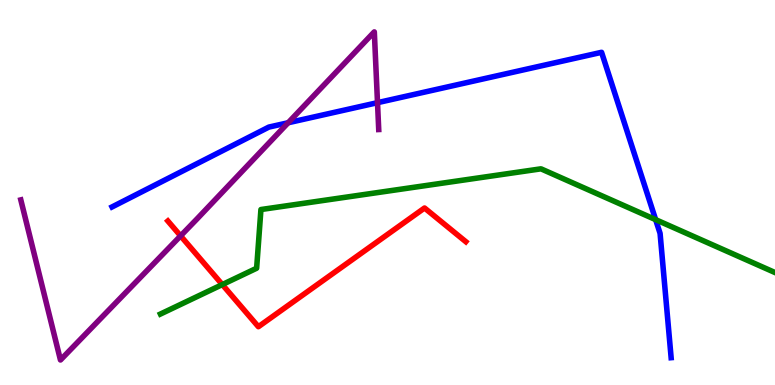[{'lines': ['blue', 'red'], 'intersections': []}, {'lines': ['green', 'red'], 'intersections': [{'x': 2.87, 'y': 2.61}]}, {'lines': ['purple', 'red'], 'intersections': [{'x': 2.33, 'y': 3.87}]}, {'lines': ['blue', 'green'], 'intersections': [{'x': 8.46, 'y': 4.3}]}, {'lines': ['blue', 'purple'], 'intersections': [{'x': 3.72, 'y': 6.81}, {'x': 4.87, 'y': 7.33}]}, {'lines': ['green', 'purple'], 'intersections': []}]